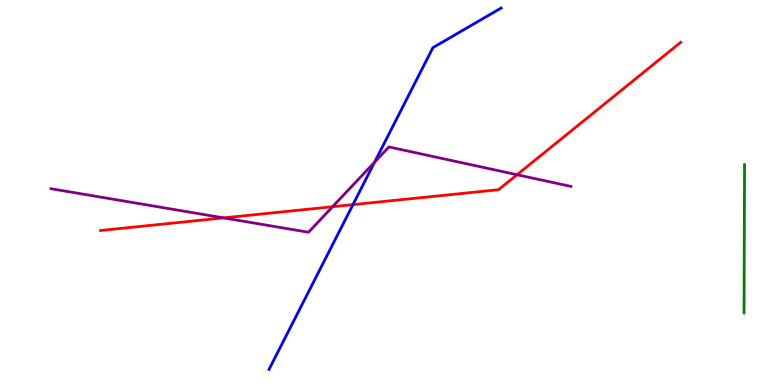[{'lines': ['blue', 'red'], 'intersections': [{'x': 4.55, 'y': 4.68}]}, {'lines': ['green', 'red'], 'intersections': []}, {'lines': ['purple', 'red'], 'intersections': [{'x': 2.89, 'y': 4.34}, {'x': 4.29, 'y': 4.63}, {'x': 6.67, 'y': 5.46}]}, {'lines': ['blue', 'green'], 'intersections': []}, {'lines': ['blue', 'purple'], 'intersections': [{'x': 4.83, 'y': 5.79}]}, {'lines': ['green', 'purple'], 'intersections': []}]